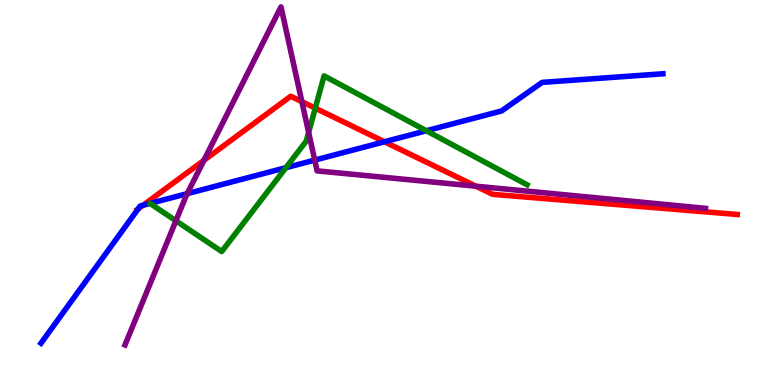[{'lines': ['blue', 'red'], 'intersections': [{'x': 1.78, 'y': 4.57}, {'x': 1.85, 'y': 4.67}, {'x': 4.96, 'y': 6.32}]}, {'lines': ['green', 'red'], 'intersections': [{'x': 4.07, 'y': 7.19}]}, {'lines': ['purple', 'red'], 'intersections': [{'x': 2.63, 'y': 5.83}, {'x': 3.89, 'y': 7.36}, {'x': 6.14, 'y': 5.16}]}, {'lines': ['blue', 'green'], 'intersections': [{'x': 3.69, 'y': 5.64}, {'x': 5.5, 'y': 6.6}]}, {'lines': ['blue', 'purple'], 'intersections': [{'x': 2.42, 'y': 4.97}, {'x': 4.06, 'y': 5.84}]}, {'lines': ['green', 'purple'], 'intersections': [{'x': 2.27, 'y': 4.27}, {'x': 3.98, 'y': 6.56}]}]